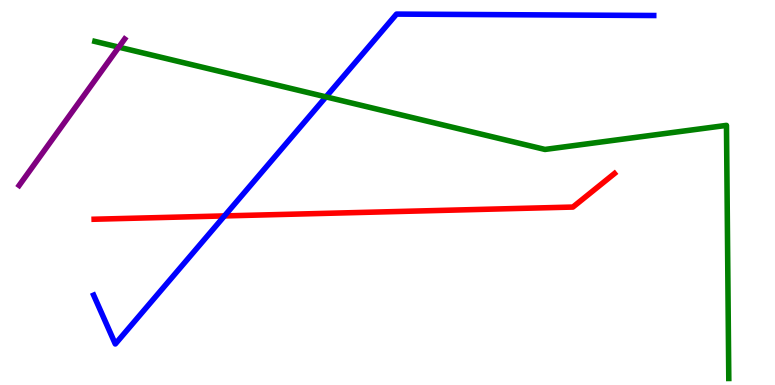[{'lines': ['blue', 'red'], 'intersections': [{'x': 2.9, 'y': 4.39}]}, {'lines': ['green', 'red'], 'intersections': []}, {'lines': ['purple', 'red'], 'intersections': []}, {'lines': ['blue', 'green'], 'intersections': [{'x': 4.21, 'y': 7.48}]}, {'lines': ['blue', 'purple'], 'intersections': []}, {'lines': ['green', 'purple'], 'intersections': [{'x': 1.53, 'y': 8.78}]}]